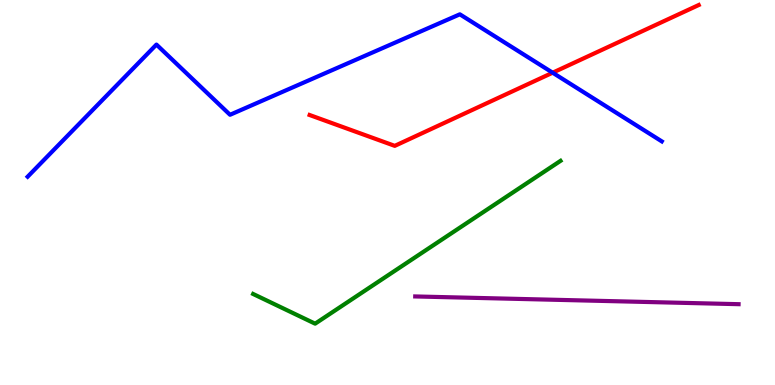[{'lines': ['blue', 'red'], 'intersections': [{'x': 7.13, 'y': 8.11}]}, {'lines': ['green', 'red'], 'intersections': []}, {'lines': ['purple', 'red'], 'intersections': []}, {'lines': ['blue', 'green'], 'intersections': []}, {'lines': ['blue', 'purple'], 'intersections': []}, {'lines': ['green', 'purple'], 'intersections': []}]